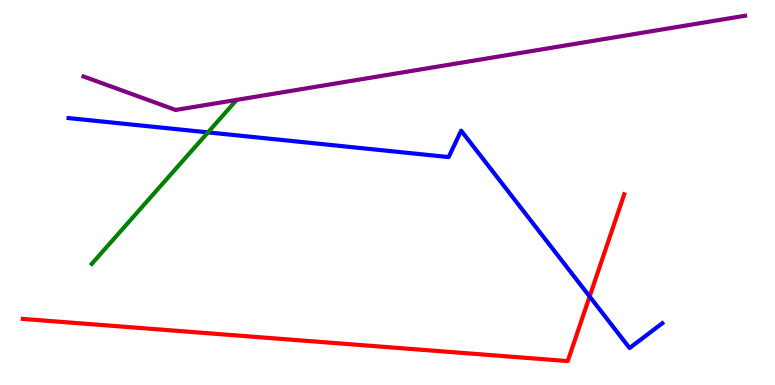[{'lines': ['blue', 'red'], 'intersections': [{'x': 7.61, 'y': 2.3}]}, {'lines': ['green', 'red'], 'intersections': []}, {'lines': ['purple', 'red'], 'intersections': []}, {'lines': ['blue', 'green'], 'intersections': [{'x': 2.68, 'y': 6.56}]}, {'lines': ['blue', 'purple'], 'intersections': []}, {'lines': ['green', 'purple'], 'intersections': []}]